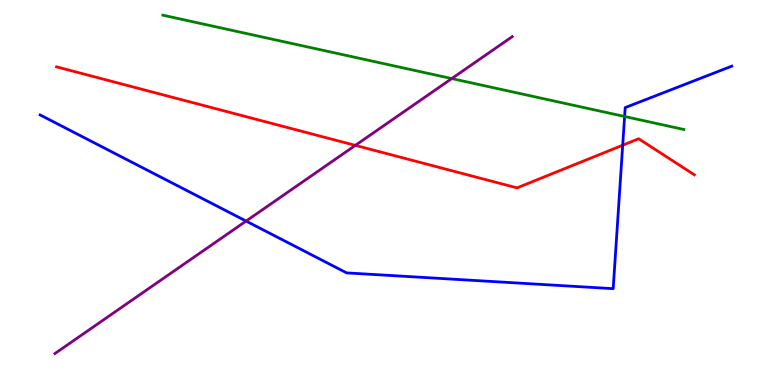[{'lines': ['blue', 'red'], 'intersections': [{'x': 8.03, 'y': 6.23}]}, {'lines': ['green', 'red'], 'intersections': []}, {'lines': ['purple', 'red'], 'intersections': [{'x': 4.59, 'y': 6.22}]}, {'lines': ['blue', 'green'], 'intersections': [{'x': 8.06, 'y': 6.97}]}, {'lines': ['blue', 'purple'], 'intersections': [{'x': 3.18, 'y': 4.26}]}, {'lines': ['green', 'purple'], 'intersections': [{'x': 5.83, 'y': 7.96}]}]